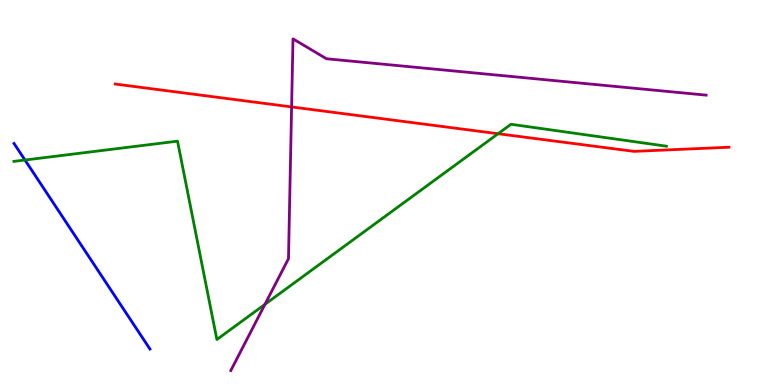[{'lines': ['blue', 'red'], 'intersections': []}, {'lines': ['green', 'red'], 'intersections': [{'x': 6.43, 'y': 6.53}]}, {'lines': ['purple', 'red'], 'intersections': [{'x': 3.76, 'y': 7.22}]}, {'lines': ['blue', 'green'], 'intersections': [{'x': 0.322, 'y': 5.84}]}, {'lines': ['blue', 'purple'], 'intersections': []}, {'lines': ['green', 'purple'], 'intersections': [{'x': 3.42, 'y': 2.1}]}]